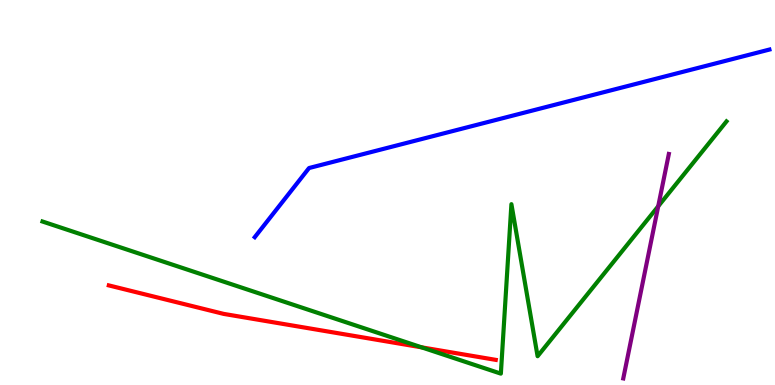[{'lines': ['blue', 'red'], 'intersections': []}, {'lines': ['green', 'red'], 'intersections': [{'x': 5.44, 'y': 0.978}]}, {'lines': ['purple', 'red'], 'intersections': []}, {'lines': ['blue', 'green'], 'intersections': []}, {'lines': ['blue', 'purple'], 'intersections': []}, {'lines': ['green', 'purple'], 'intersections': [{'x': 8.49, 'y': 4.64}]}]